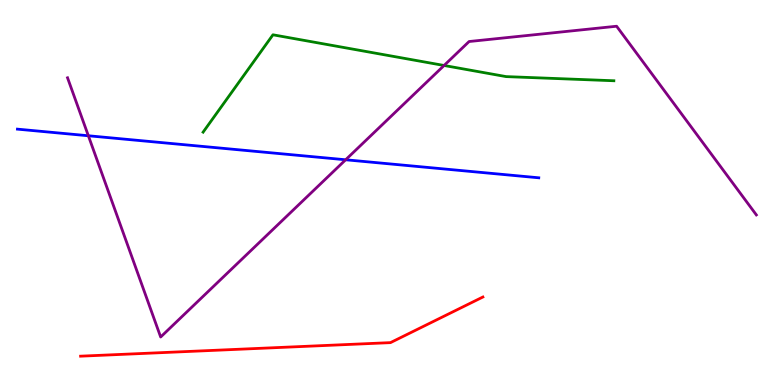[{'lines': ['blue', 'red'], 'intersections': []}, {'lines': ['green', 'red'], 'intersections': []}, {'lines': ['purple', 'red'], 'intersections': []}, {'lines': ['blue', 'green'], 'intersections': []}, {'lines': ['blue', 'purple'], 'intersections': [{'x': 1.14, 'y': 6.47}, {'x': 4.46, 'y': 5.85}]}, {'lines': ['green', 'purple'], 'intersections': [{'x': 5.73, 'y': 8.3}]}]